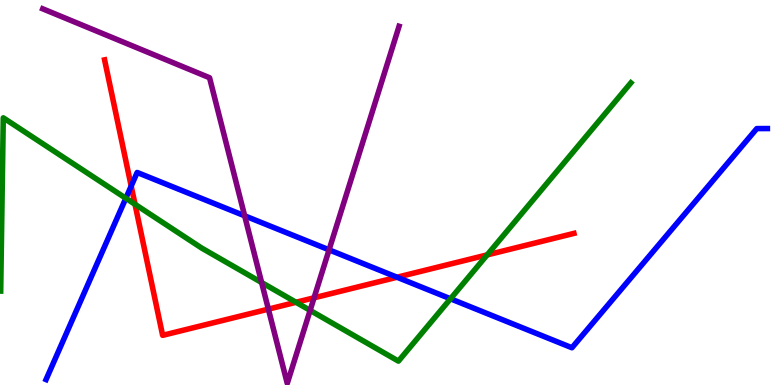[{'lines': ['blue', 'red'], 'intersections': [{'x': 1.69, 'y': 5.17}, {'x': 5.12, 'y': 2.8}]}, {'lines': ['green', 'red'], 'intersections': [{'x': 1.74, 'y': 4.69}, {'x': 3.82, 'y': 2.15}, {'x': 6.29, 'y': 3.38}]}, {'lines': ['purple', 'red'], 'intersections': [{'x': 3.46, 'y': 1.97}, {'x': 4.05, 'y': 2.26}]}, {'lines': ['blue', 'green'], 'intersections': [{'x': 1.62, 'y': 4.85}, {'x': 5.81, 'y': 2.24}]}, {'lines': ['blue', 'purple'], 'intersections': [{'x': 3.16, 'y': 4.39}, {'x': 4.25, 'y': 3.51}]}, {'lines': ['green', 'purple'], 'intersections': [{'x': 3.38, 'y': 2.66}, {'x': 4.0, 'y': 1.94}]}]